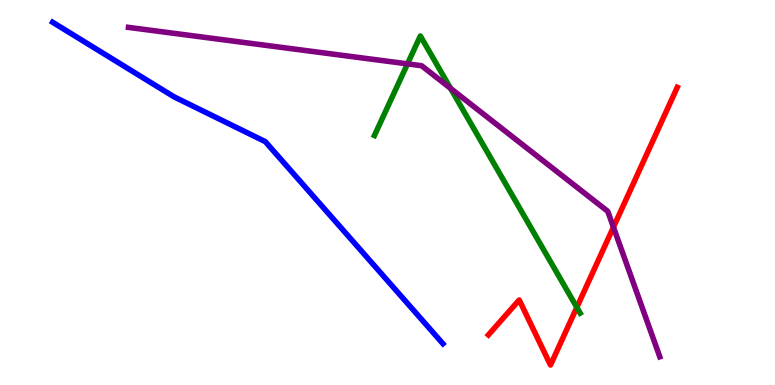[{'lines': ['blue', 'red'], 'intersections': []}, {'lines': ['green', 'red'], 'intersections': [{'x': 7.44, 'y': 2.02}]}, {'lines': ['purple', 'red'], 'intersections': [{'x': 7.92, 'y': 4.1}]}, {'lines': ['blue', 'green'], 'intersections': []}, {'lines': ['blue', 'purple'], 'intersections': []}, {'lines': ['green', 'purple'], 'intersections': [{'x': 5.26, 'y': 8.34}, {'x': 5.81, 'y': 7.7}]}]